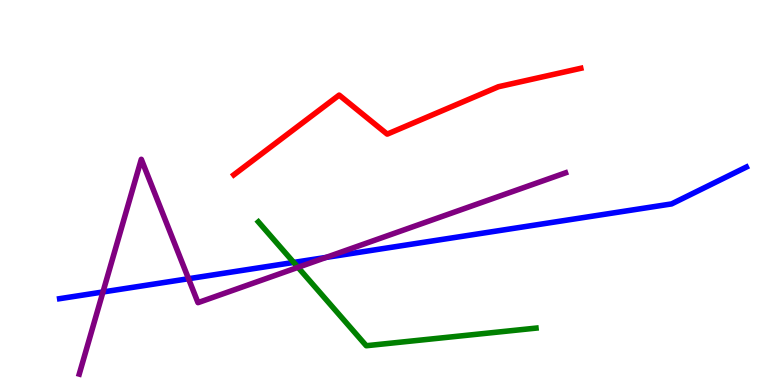[{'lines': ['blue', 'red'], 'intersections': []}, {'lines': ['green', 'red'], 'intersections': []}, {'lines': ['purple', 'red'], 'intersections': []}, {'lines': ['blue', 'green'], 'intersections': [{'x': 3.79, 'y': 3.18}]}, {'lines': ['blue', 'purple'], 'intersections': [{'x': 1.33, 'y': 2.42}, {'x': 2.43, 'y': 2.76}, {'x': 4.21, 'y': 3.31}]}, {'lines': ['green', 'purple'], 'intersections': [{'x': 3.84, 'y': 3.06}]}]